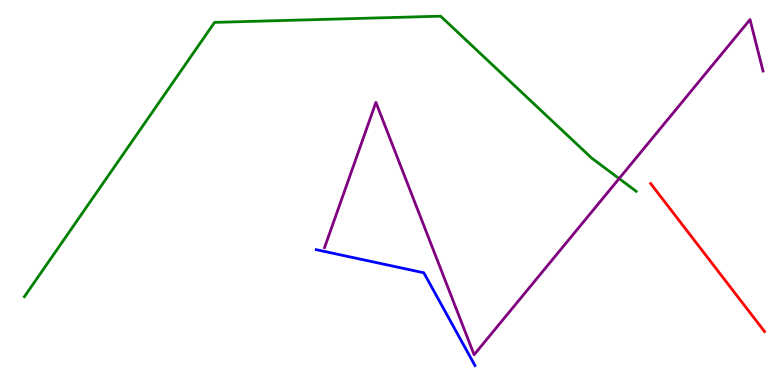[{'lines': ['blue', 'red'], 'intersections': []}, {'lines': ['green', 'red'], 'intersections': []}, {'lines': ['purple', 'red'], 'intersections': []}, {'lines': ['blue', 'green'], 'intersections': []}, {'lines': ['blue', 'purple'], 'intersections': []}, {'lines': ['green', 'purple'], 'intersections': [{'x': 7.99, 'y': 5.36}]}]